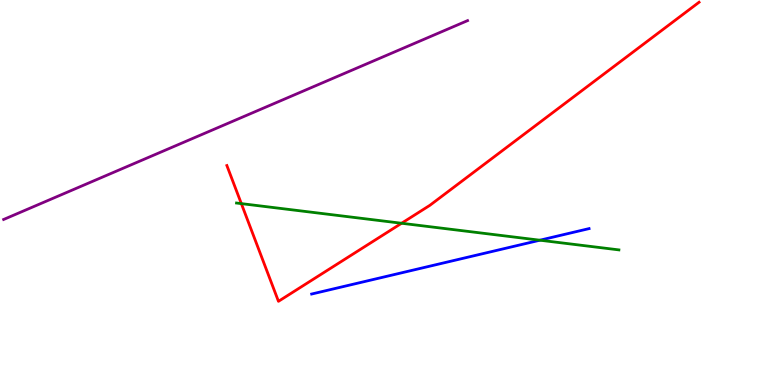[{'lines': ['blue', 'red'], 'intersections': []}, {'lines': ['green', 'red'], 'intersections': [{'x': 3.11, 'y': 4.71}, {'x': 5.18, 'y': 4.2}]}, {'lines': ['purple', 'red'], 'intersections': []}, {'lines': ['blue', 'green'], 'intersections': [{'x': 6.97, 'y': 3.76}]}, {'lines': ['blue', 'purple'], 'intersections': []}, {'lines': ['green', 'purple'], 'intersections': []}]